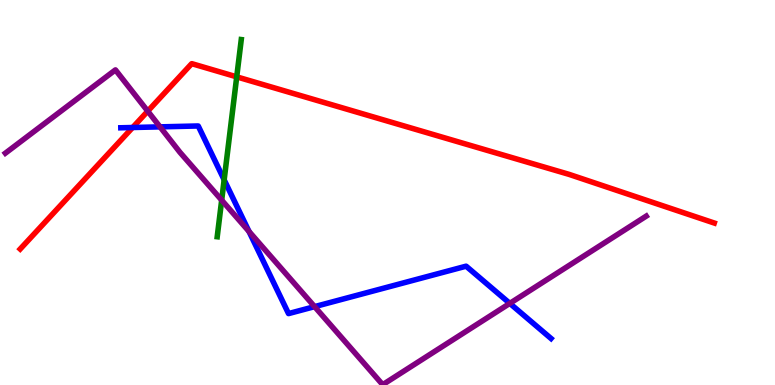[{'lines': ['blue', 'red'], 'intersections': [{'x': 1.71, 'y': 6.69}]}, {'lines': ['green', 'red'], 'intersections': [{'x': 3.05, 'y': 8.0}]}, {'lines': ['purple', 'red'], 'intersections': [{'x': 1.91, 'y': 7.11}]}, {'lines': ['blue', 'green'], 'intersections': [{'x': 2.89, 'y': 5.33}]}, {'lines': ['blue', 'purple'], 'intersections': [{'x': 2.06, 'y': 6.7}, {'x': 3.21, 'y': 3.99}, {'x': 4.06, 'y': 2.04}, {'x': 6.58, 'y': 2.12}]}, {'lines': ['green', 'purple'], 'intersections': [{'x': 2.86, 'y': 4.8}]}]